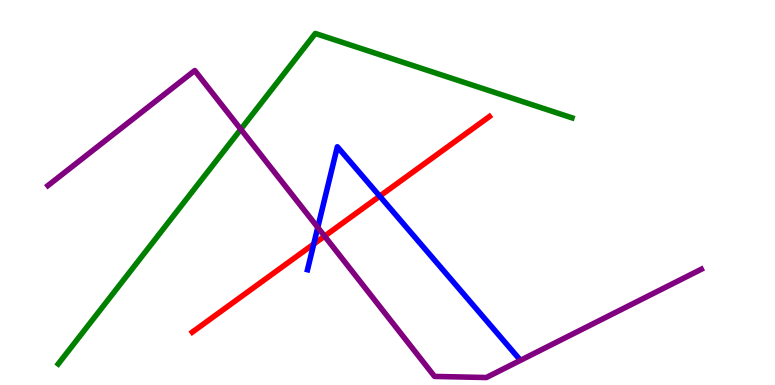[{'lines': ['blue', 'red'], 'intersections': [{'x': 4.05, 'y': 3.66}, {'x': 4.9, 'y': 4.91}]}, {'lines': ['green', 'red'], 'intersections': []}, {'lines': ['purple', 'red'], 'intersections': [{'x': 4.19, 'y': 3.87}]}, {'lines': ['blue', 'green'], 'intersections': []}, {'lines': ['blue', 'purple'], 'intersections': [{'x': 4.1, 'y': 4.09}]}, {'lines': ['green', 'purple'], 'intersections': [{'x': 3.11, 'y': 6.64}]}]